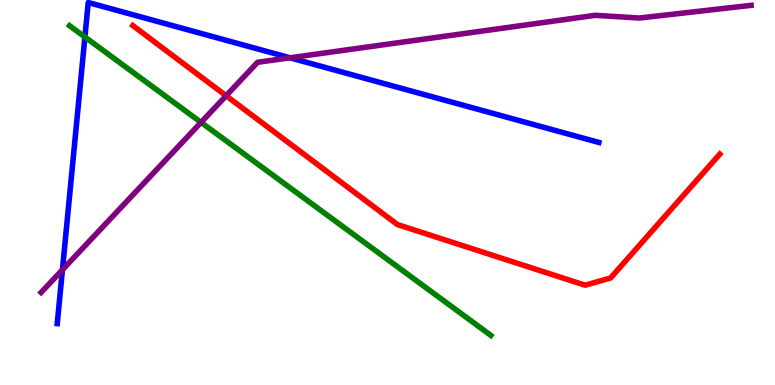[{'lines': ['blue', 'red'], 'intersections': []}, {'lines': ['green', 'red'], 'intersections': []}, {'lines': ['purple', 'red'], 'intersections': [{'x': 2.92, 'y': 7.51}]}, {'lines': ['blue', 'green'], 'intersections': [{'x': 1.1, 'y': 9.04}]}, {'lines': ['blue', 'purple'], 'intersections': [{'x': 0.806, 'y': 2.99}, {'x': 3.74, 'y': 8.5}]}, {'lines': ['green', 'purple'], 'intersections': [{'x': 2.59, 'y': 6.82}]}]